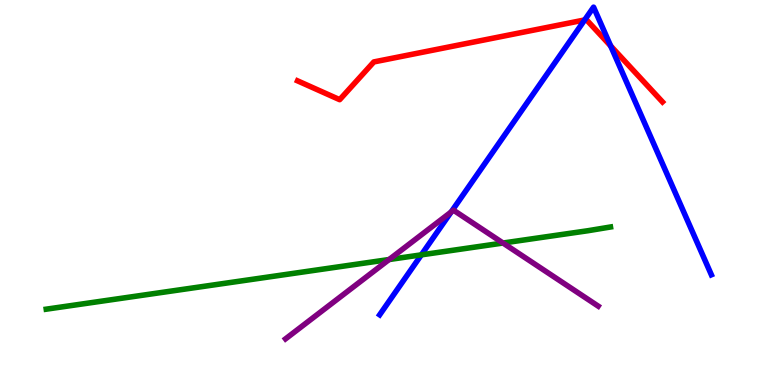[{'lines': ['blue', 'red'], 'intersections': [{'x': 7.54, 'y': 9.48}, {'x': 7.88, 'y': 8.81}]}, {'lines': ['green', 'red'], 'intersections': []}, {'lines': ['purple', 'red'], 'intersections': []}, {'lines': ['blue', 'green'], 'intersections': [{'x': 5.44, 'y': 3.38}]}, {'lines': ['blue', 'purple'], 'intersections': [{'x': 5.82, 'y': 4.49}]}, {'lines': ['green', 'purple'], 'intersections': [{'x': 5.02, 'y': 3.26}, {'x': 6.49, 'y': 3.69}]}]